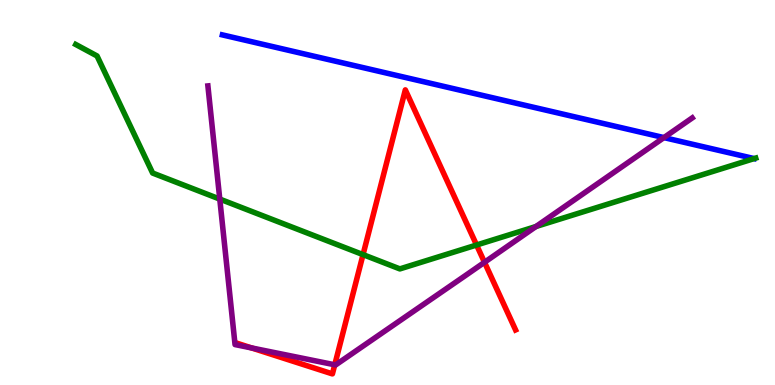[{'lines': ['blue', 'red'], 'intersections': []}, {'lines': ['green', 'red'], 'intersections': [{'x': 4.68, 'y': 3.39}, {'x': 6.15, 'y': 3.64}]}, {'lines': ['purple', 'red'], 'intersections': [{'x': 3.25, 'y': 0.962}, {'x': 4.32, 'y': 0.525}, {'x': 6.25, 'y': 3.19}]}, {'lines': ['blue', 'green'], 'intersections': []}, {'lines': ['blue', 'purple'], 'intersections': [{'x': 8.57, 'y': 6.43}]}, {'lines': ['green', 'purple'], 'intersections': [{'x': 2.84, 'y': 4.83}, {'x': 6.92, 'y': 4.12}]}]